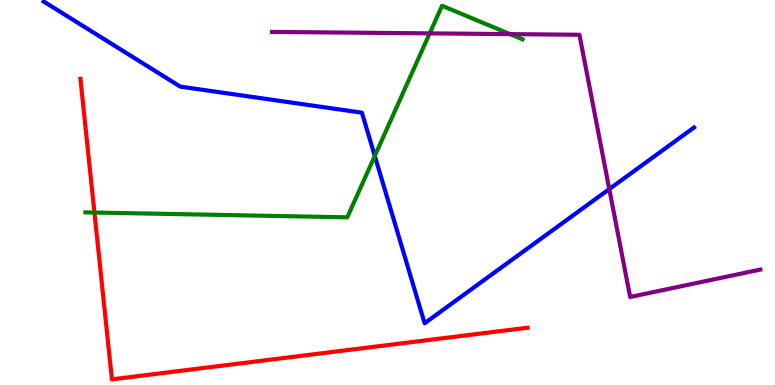[{'lines': ['blue', 'red'], 'intersections': []}, {'lines': ['green', 'red'], 'intersections': [{'x': 1.22, 'y': 4.48}]}, {'lines': ['purple', 'red'], 'intersections': []}, {'lines': ['blue', 'green'], 'intersections': [{'x': 4.84, 'y': 5.95}]}, {'lines': ['blue', 'purple'], 'intersections': [{'x': 7.86, 'y': 5.09}]}, {'lines': ['green', 'purple'], 'intersections': [{'x': 5.54, 'y': 9.13}, {'x': 6.58, 'y': 9.11}]}]